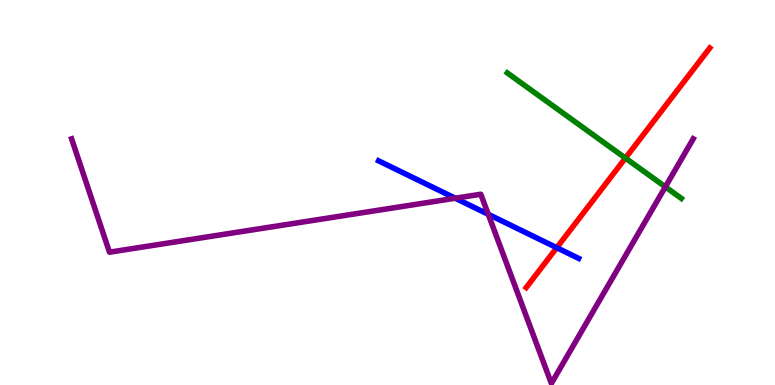[{'lines': ['blue', 'red'], 'intersections': [{'x': 7.18, 'y': 3.57}]}, {'lines': ['green', 'red'], 'intersections': [{'x': 8.07, 'y': 5.89}]}, {'lines': ['purple', 'red'], 'intersections': []}, {'lines': ['blue', 'green'], 'intersections': []}, {'lines': ['blue', 'purple'], 'intersections': [{'x': 5.87, 'y': 4.85}, {'x': 6.3, 'y': 4.43}]}, {'lines': ['green', 'purple'], 'intersections': [{'x': 8.59, 'y': 5.15}]}]